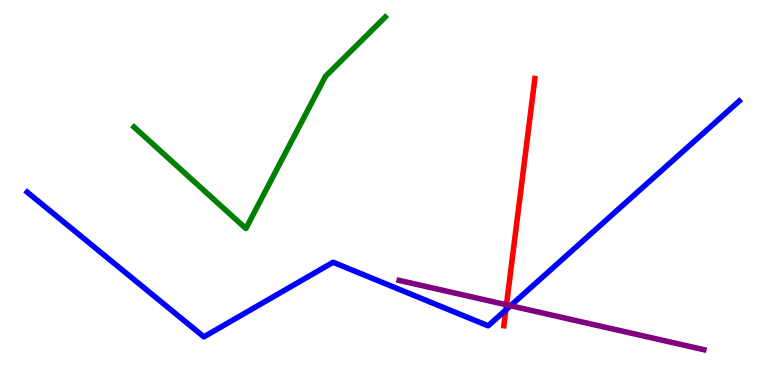[{'lines': ['blue', 'red'], 'intersections': [{'x': 6.53, 'y': 1.95}]}, {'lines': ['green', 'red'], 'intersections': []}, {'lines': ['purple', 'red'], 'intersections': [{'x': 6.54, 'y': 2.08}]}, {'lines': ['blue', 'green'], 'intersections': []}, {'lines': ['blue', 'purple'], 'intersections': [{'x': 6.59, 'y': 2.06}]}, {'lines': ['green', 'purple'], 'intersections': []}]